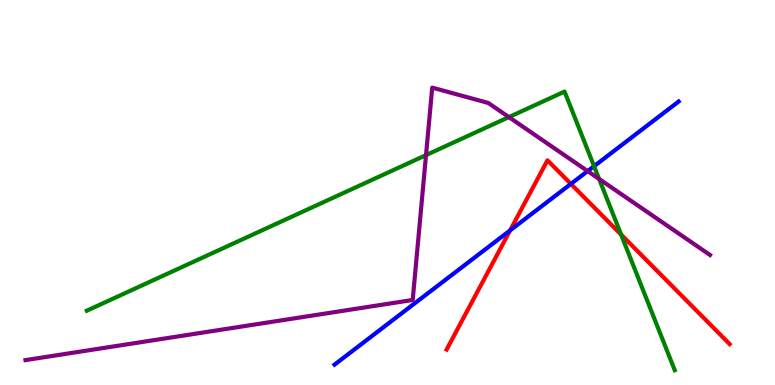[{'lines': ['blue', 'red'], 'intersections': [{'x': 6.58, 'y': 4.02}, {'x': 7.37, 'y': 5.22}]}, {'lines': ['green', 'red'], 'intersections': [{'x': 8.01, 'y': 3.91}]}, {'lines': ['purple', 'red'], 'intersections': []}, {'lines': ['blue', 'green'], 'intersections': [{'x': 7.67, 'y': 5.68}]}, {'lines': ['blue', 'purple'], 'intersections': [{'x': 7.58, 'y': 5.56}]}, {'lines': ['green', 'purple'], 'intersections': [{'x': 5.5, 'y': 5.97}, {'x': 6.57, 'y': 6.96}, {'x': 7.73, 'y': 5.35}]}]